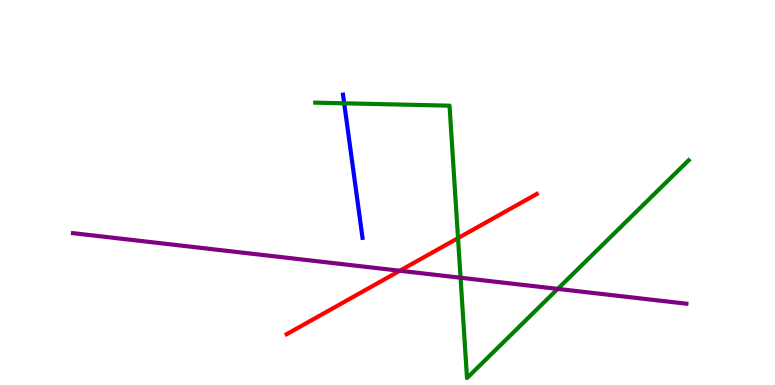[{'lines': ['blue', 'red'], 'intersections': []}, {'lines': ['green', 'red'], 'intersections': [{'x': 5.91, 'y': 3.81}]}, {'lines': ['purple', 'red'], 'intersections': [{'x': 5.16, 'y': 2.97}]}, {'lines': ['blue', 'green'], 'intersections': [{'x': 4.44, 'y': 7.32}]}, {'lines': ['blue', 'purple'], 'intersections': []}, {'lines': ['green', 'purple'], 'intersections': [{'x': 5.94, 'y': 2.79}, {'x': 7.2, 'y': 2.5}]}]